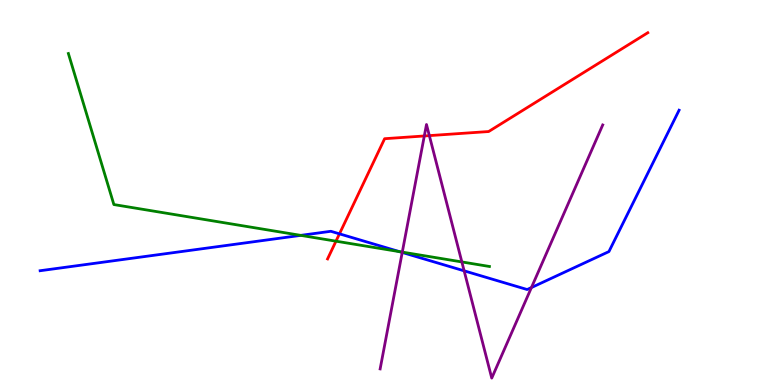[{'lines': ['blue', 'red'], 'intersections': [{'x': 4.38, 'y': 3.93}]}, {'lines': ['green', 'red'], 'intersections': [{'x': 4.34, 'y': 3.74}]}, {'lines': ['purple', 'red'], 'intersections': [{'x': 5.47, 'y': 6.47}, {'x': 5.54, 'y': 6.48}]}, {'lines': ['blue', 'green'], 'intersections': [{'x': 3.88, 'y': 3.89}, {'x': 5.15, 'y': 3.46}]}, {'lines': ['blue', 'purple'], 'intersections': [{'x': 5.19, 'y': 3.44}, {'x': 5.99, 'y': 2.97}, {'x': 6.86, 'y': 2.53}]}, {'lines': ['green', 'purple'], 'intersections': [{'x': 5.19, 'y': 3.45}, {'x': 5.96, 'y': 3.2}]}]